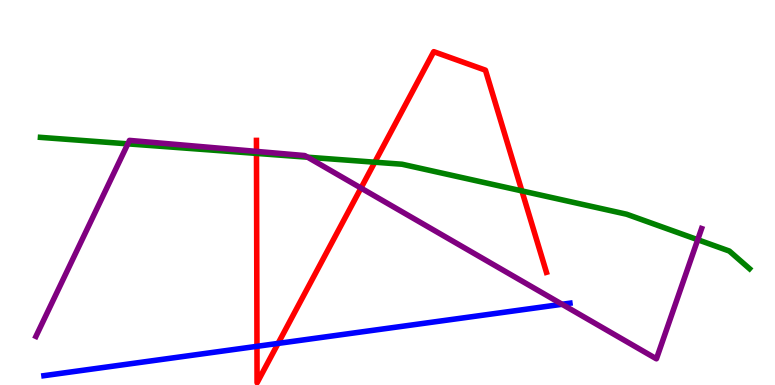[{'lines': ['blue', 'red'], 'intersections': [{'x': 3.32, 'y': 1.0}, {'x': 3.59, 'y': 1.08}]}, {'lines': ['green', 'red'], 'intersections': [{'x': 3.31, 'y': 6.02}, {'x': 4.84, 'y': 5.79}, {'x': 6.73, 'y': 5.04}]}, {'lines': ['purple', 'red'], 'intersections': [{'x': 3.31, 'y': 6.07}, {'x': 4.66, 'y': 5.12}]}, {'lines': ['blue', 'green'], 'intersections': []}, {'lines': ['blue', 'purple'], 'intersections': [{'x': 7.25, 'y': 2.1}]}, {'lines': ['green', 'purple'], 'intersections': [{'x': 1.65, 'y': 6.26}, {'x': 3.97, 'y': 5.92}, {'x': 9.0, 'y': 3.77}]}]